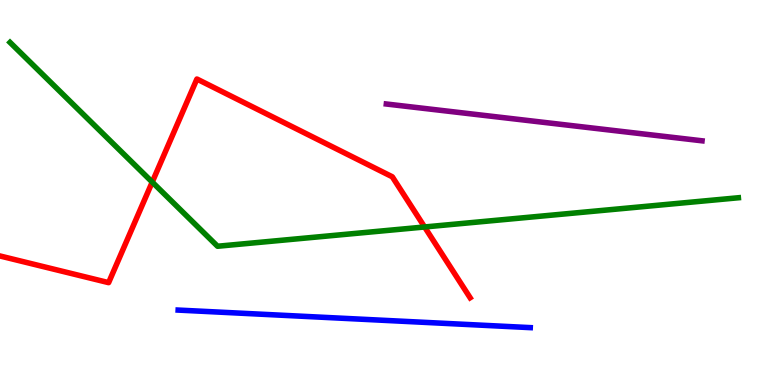[{'lines': ['blue', 'red'], 'intersections': []}, {'lines': ['green', 'red'], 'intersections': [{'x': 1.96, 'y': 5.27}, {'x': 5.48, 'y': 4.1}]}, {'lines': ['purple', 'red'], 'intersections': []}, {'lines': ['blue', 'green'], 'intersections': []}, {'lines': ['blue', 'purple'], 'intersections': []}, {'lines': ['green', 'purple'], 'intersections': []}]